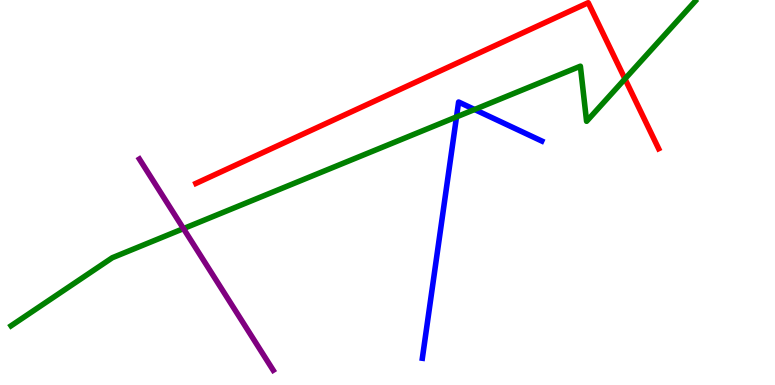[{'lines': ['blue', 'red'], 'intersections': []}, {'lines': ['green', 'red'], 'intersections': [{'x': 8.06, 'y': 7.95}]}, {'lines': ['purple', 'red'], 'intersections': []}, {'lines': ['blue', 'green'], 'intersections': [{'x': 5.89, 'y': 6.96}, {'x': 6.12, 'y': 7.16}]}, {'lines': ['blue', 'purple'], 'intersections': []}, {'lines': ['green', 'purple'], 'intersections': [{'x': 2.37, 'y': 4.06}]}]